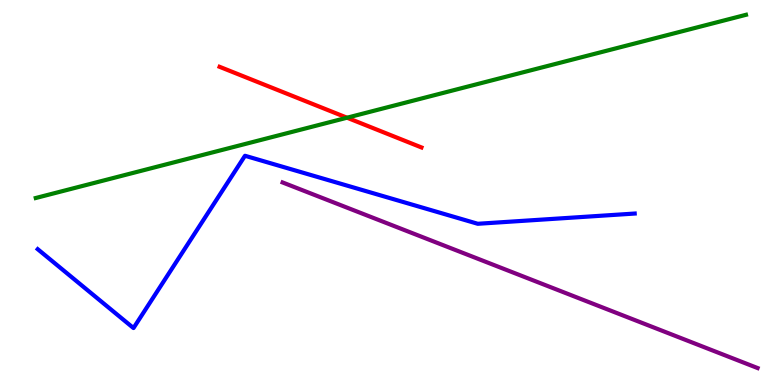[{'lines': ['blue', 'red'], 'intersections': []}, {'lines': ['green', 'red'], 'intersections': [{'x': 4.48, 'y': 6.94}]}, {'lines': ['purple', 'red'], 'intersections': []}, {'lines': ['blue', 'green'], 'intersections': []}, {'lines': ['blue', 'purple'], 'intersections': []}, {'lines': ['green', 'purple'], 'intersections': []}]